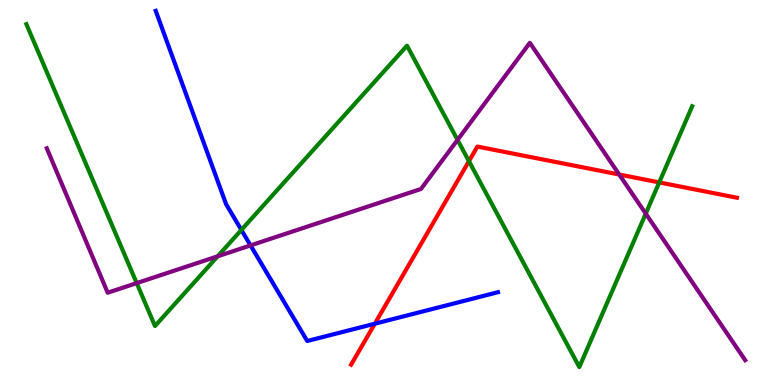[{'lines': ['blue', 'red'], 'intersections': [{'x': 4.84, 'y': 1.59}]}, {'lines': ['green', 'red'], 'intersections': [{'x': 6.05, 'y': 5.81}, {'x': 8.51, 'y': 5.26}]}, {'lines': ['purple', 'red'], 'intersections': [{'x': 7.99, 'y': 5.47}]}, {'lines': ['blue', 'green'], 'intersections': [{'x': 3.11, 'y': 4.03}]}, {'lines': ['blue', 'purple'], 'intersections': [{'x': 3.23, 'y': 3.63}]}, {'lines': ['green', 'purple'], 'intersections': [{'x': 1.76, 'y': 2.65}, {'x': 2.81, 'y': 3.34}, {'x': 5.9, 'y': 6.37}, {'x': 8.33, 'y': 4.45}]}]